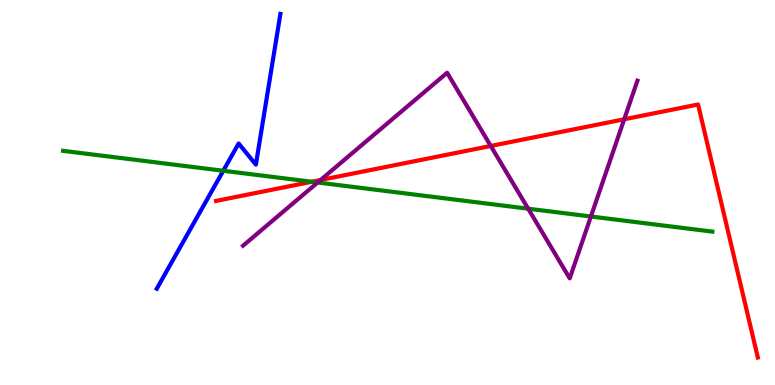[{'lines': ['blue', 'red'], 'intersections': []}, {'lines': ['green', 'red'], 'intersections': [{'x': 4.02, 'y': 5.28}]}, {'lines': ['purple', 'red'], 'intersections': [{'x': 4.14, 'y': 5.32}, {'x': 6.33, 'y': 6.21}, {'x': 8.05, 'y': 6.9}]}, {'lines': ['blue', 'green'], 'intersections': [{'x': 2.88, 'y': 5.56}]}, {'lines': ['blue', 'purple'], 'intersections': []}, {'lines': ['green', 'purple'], 'intersections': [{'x': 4.1, 'y': 5.26}, {'x': 6.82, 'y': 4.58}, {'x': 7.62, 'y': 4.38}]}]